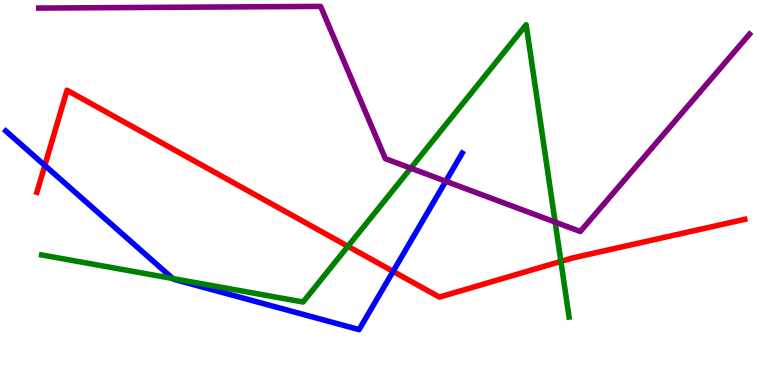[{'lines': ['blue', 'red'], 'intersections': [{'x': 0.578, 'y': 5.7}, {'x': 5.07, 'y': 2.95}]}, {'lines': ['green', 'red'], 'intersections': [{'x': 4.49, 'y': 3.6}, {'x': 7.24, 'y': 3.21}]}, {'lines': ['purple', 'red'], 'intersections': []}, {'lines': ['blue', 'green'], 'intersections': [{'x': 2.23, 'y': 2.76}]}, {'lines': ['blue', 'purple'], 'intersections': [{'x': 5.75, 'y': 5.29}]}, {'lines': ['green', 'purple'], 'intersections': [{'x': 5.3, 'y': 5.63}, {'x': 7.16, 'y': 4.23}]}]